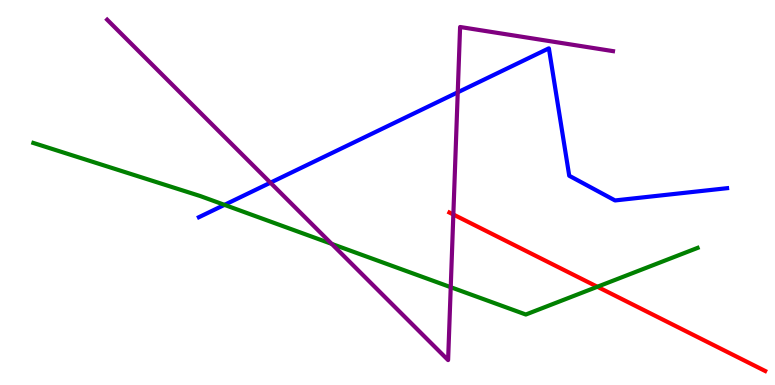[{'lines': ['blue', 'red'], 'intersections': []}, {'lines': ['green', 'red'], 'intersections': [{'x': 7.71, 'y': 2.55}]}, {'lines': ['purple', 'red'], 'intersections': [{'x': 5.85, 'y': 4.43}]}, {'lines': ['blue', 'green'], 'intersections': [{'x': 2.9, 'y': 4.68}]}, {'lines': ['blue', 'purple'], 'intersections': [{'x': 3.49, 'y': 5.25}, {'x': 5.91, 'y': 7.6}]}, {'lines': ['green', 'purple'], 'intersections': [{'x': 4.28, 'y': 3.67}, {'x': 5.82, 'y': 2.54}]}]